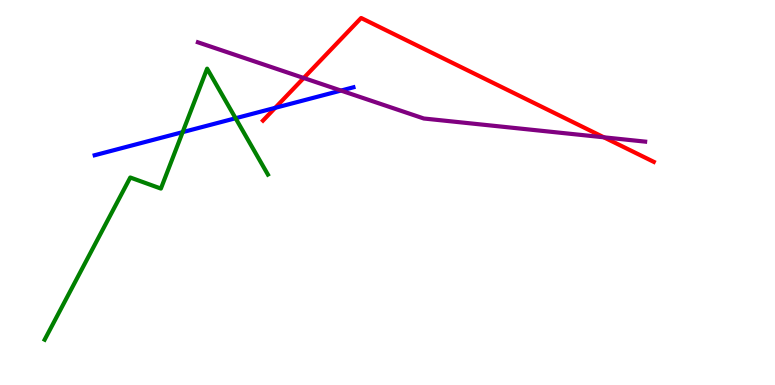[{'lines': ['blue', 'red'], 'intersections': [{'x': 3.55, 'y': 7.2}]}, {'lines': ['green', 'red'], 'intersections': []}, {'lines': ['purple', 'red'], 'intersections': [{'x': 3.92, 'y': 7.97}, {'x': 7.79, 'y': 6.43}]}, {'lines': ['blue', 'green'], 'intersections': [{'x': 2.36, 'y': 6.57}, {'x': 3.04, 'y': 6.93}]}, {'lines': ['blue', 'purple'], 'intersections': [{'x': 4.4, 'y': 7.65}]}, {'lines': ['green', 'purple'], 'intersections': []}]